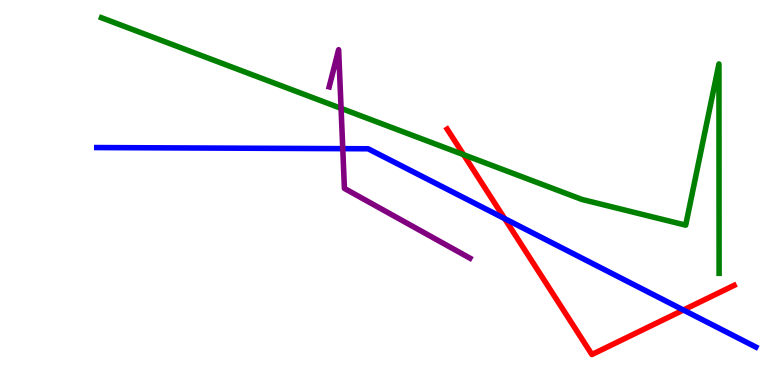[{'lines': ['blue', 'red'], 'intersections': [{'x': 6.51, 'y': 4.32}, {'x': 8.82, 'y': 1.95}]}, {'lines': ['green', 'red'], 'intersections': [{'x': 5.98, 'y': 5.98}]}, {'lines': ['purple', 'red'], 'intersections': []}, {'lines': ['blue', 'green'], 'intersections': []}, {'lines': ['blue', 'purple'], 'intersections': [{'x': 4.42, 'y': 6.14}]}, {'lines': ['green', 'purple'], 'intersections': [{'x': 4.4, 'y': 7.19}]}]